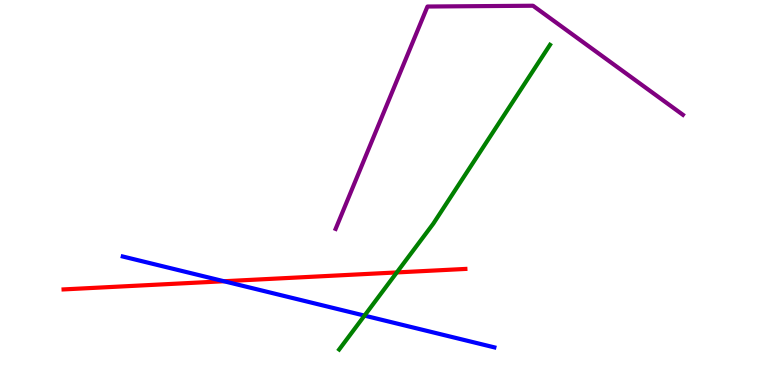[{'lines': ['blue', 'red'], 'intersections': [{'x': 2.89, 'y': 2.7}]}, {'lines': ['green', 'red'], 'intersections': [{'x': 5.12, 'y': 2.92}]}, {'lines': ['purple', 'red'], 'intersections': []}, {'lines': ['blue', 'green'], 'intersections': [{'x': 4.7, 'y': 1.8}]}, {'lines': ['blue', 'purple'], 'intersections': []}, {'lines': ['green', 'purple'], 'intersections': []}]